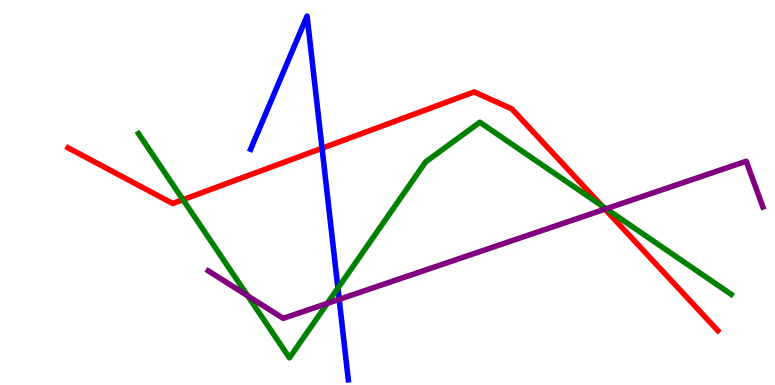[{'lines': ['blue', 'red'], 'intersections': [{'x': 4.16, 'y': 6.15}]}, {'lines': ['green', 'red'], 'intersections': [{'x': 2.36, 'y': 4.81}, {'x': 7.77, 'y': 4.65}]}, {'lines': ['purple', 'red'], 'intersections': [{'x': 7.81, 'y': 4.57}]}, {'lines': ['blue', 'green'], 'intersections': [{'x': 4.36, 'y': 2.52}]}, {'lines': ['blue', 'purple'], 'intersections': [{'x': 4.38, 'y': 2.22}]}, {'lines': ['green', 'purple'], 'intersections': [{'x': 3.2, 'y': 2.32}, {'x': 4.22, 'y': 2.12}, {'x': 7.82, 'y': 4.58}]}]